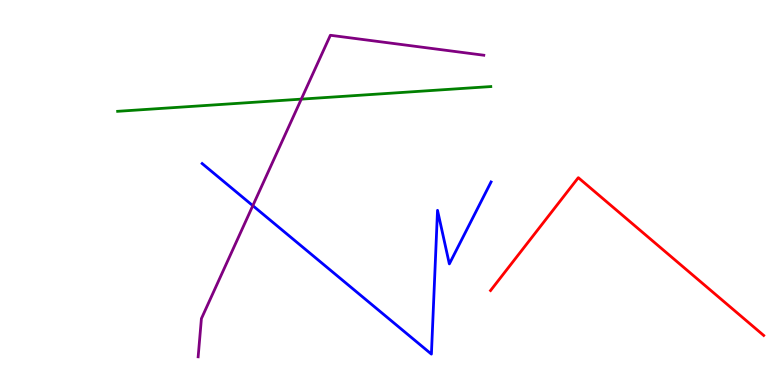[{'lines': ['blue', 'red'], 'intersections': []}, {'lines': ['green', 'red'], 'intersections': []}, {'lines': ['purple', 'red'], 'intersections': []}, {'lines': ['blue', 'green'], 'intersections': []}, {'lines': ['blue', 'purple'], 'intersections': [{'x': 3.26, 'y': 4.66}]}, {'lines': ['green', 'purple'], 'intersections': [{'x': 3.89, 'y': 7.43}]}]